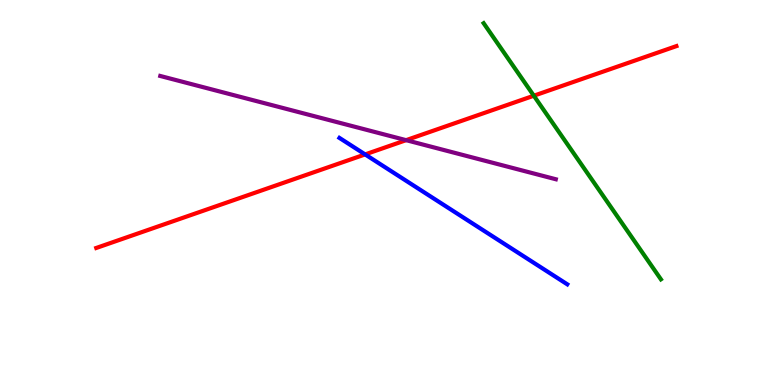[{'lines': ['blue', 'red'], 'intersections': [{'x': 4.71, 'y': 5.99}]}, {'lines': ['green', 'red'], 'intersections': [{'x': 6.89, 'y': 7.51}]}, {'lines': ['purple', 'red'], 'intersections': [{'x': 5.24, 'y': 6.36}]}, {'lines': ['blue', 'green'], 'intersections': []}, {'lines': ['blue', 'purple'], 'intersections': []}, {'lines': ['green', 'purple'], 'intersections': []}]